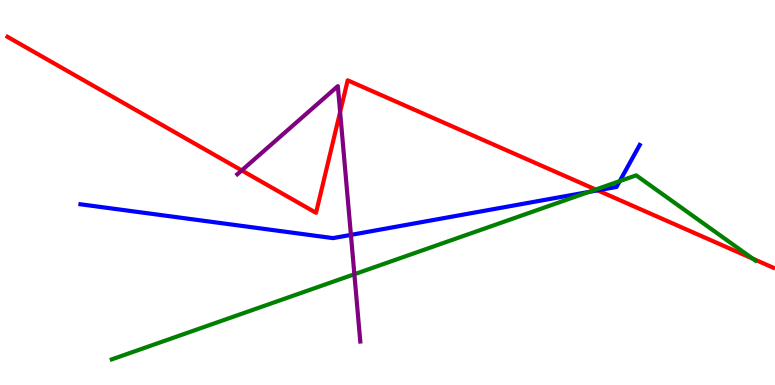[{'lines': ['blue', 'red'], 'intersections': [{'x': 7.71, 'y': 5.06}]}, {'lines': ['green', 'red'], 'intersections': [{'x': 7.69, 'y': 5.08}, {'x': 9.71, 'y': 3.28}]}, {'lines': ['purple', 'red'], 'intersections': [{'x': 3.12, 'y': 5.57}, {'x': 4.39, 'y': 7.09}]}, {'lines': ['blue', 'green'], 'intersections': [{'x': 7.6, 'y': 5.01}, {'x': 8.0, 'y': 5.3}]}, {'lines': ['blue', 'purple'], 'intersections': [{'x': 4.53, 'y': 3.9}]}, {'lines': ['green', 'purple'], 'intersections': [{'x': 4.57, 'y': 2.88}]}]